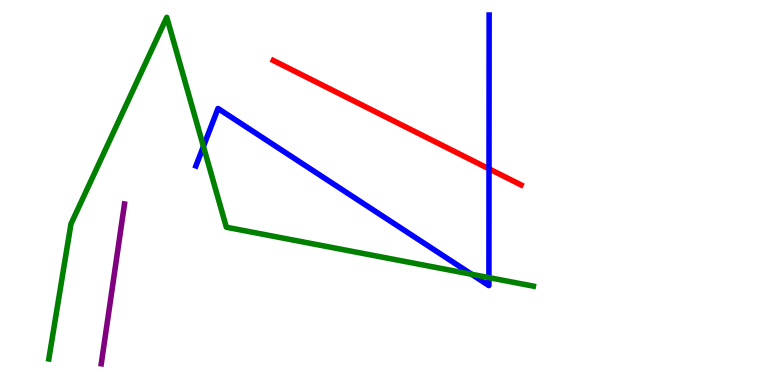[{'lines': ['blue', 'red'], 'intersections': [{'x': 6.31, 'y': 5.61}]}, {'lines': ['green', 'red'], 'intersections': []}, {'lines': ['purple', 'red'], 'intersections': []}, {'lines': ['blue', 'green'], 'intersections': [{'x': 2.62, 'y': 6.2}, {'x': 6.09, 'y': 2.88}, {'x': 6.31, 'y': 2.79}]}, {'lines': ['blue', 'purple'], 'intersections': []}, {'lines': ['green', 'purple'], 'intersections': []}]